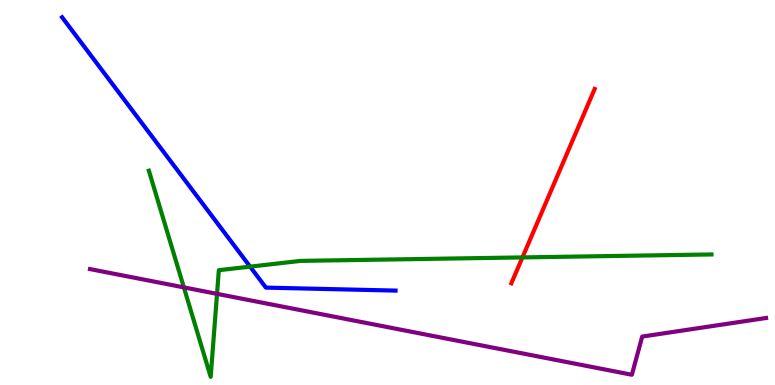[{'lines': ['blue', 'red'], 'intersections': []}, {'lines': ['green', 'red'], 'intersections': [{'x': 6.74, 'y': 3.31}]}, {'lines': ['purple', 'red'], 'intersections': []}, {'lines': ['blue', 'green'], 'intersections': [{'x': 3.23, 'y': 3.07}]}, {'lines': ['blue', 'purple'], 'intersections': []}, {'lines': ['green', 'purple'], 'intersections': [{'x': 2.37, 'y': 2.54}, {'x': 2.8, 'y': 2.37}]}]